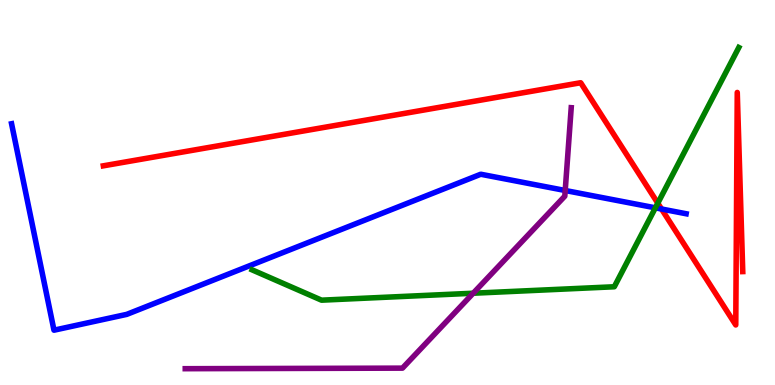[{'lines': ['blue', 'red'], 'intersections': [{'x': 8.54, 'y': 4.57}]}, {'lines': ['green', 'red'], 'intersections': [{'x': 8.49, 'y': 4.72}]}, {'lines': ['purple', 'red'], 'intersections': []}, {'lines': ['blue', 'green'], 'intersections': [{'x': 8.46, 'y': 4.6}]}, {'lines': ['blue', 'purple'], 'intersections': [{'x': 7.29, 'y': 5.05}]}, {'lines': ['green', 'purple'], 'intersections': [{'x': 6.11, 'y': 2.38}]}]